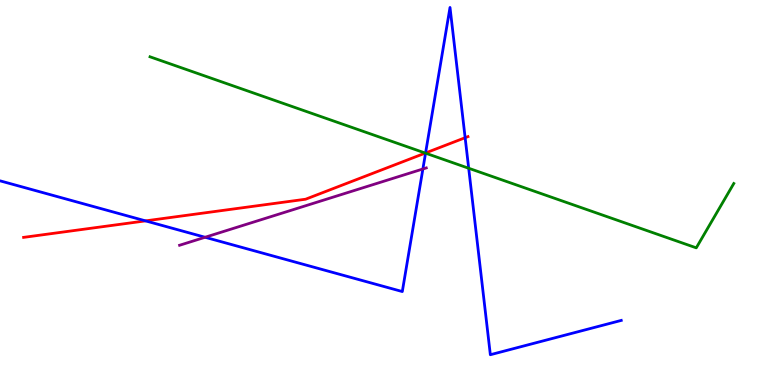[{'lines': ['blue', 'red'], 'intersections': [{'x': 1.88, 'y': 4.26}, {'x': 5.49, 'y': 6.03}, {'x': 6.0, 'y': 6.42}]}, {'lines': ['green', 'red'], 'intersections': [{'x': 5.49, 'y': 6.02}]}, {'lines': ['purple', 'red'], 'intersections': []}, {'lines': ['blue', 'green'], 'intersections': [{'x': 5.49, 'y': 6.02}, {'x': 6.05, 'y': 5.63}]}, {'lines': ['blue', 'purple'], 'intersections': [{'x': 2.65, 'y': 3.84}, {'x': 5.46, 'y': 5.61}]}, {'lines': ['green', 'purple'], 'intersections': []}]